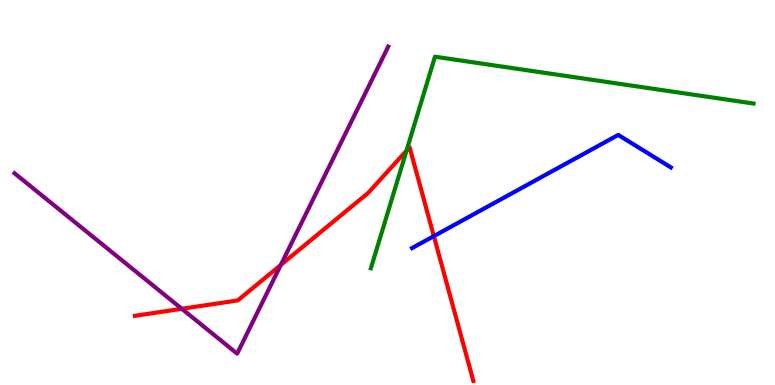[{'lines': ['blue', 'red'], 'intersections': [{'x': 5.6, 'y': 3.87}]}, {'lines': ['green', 'red'], 'intersections': [{'x': 5.25, 'y': 6.09}]}, {'lines': ['purple', 'red'], 'intersections': [{'x': 2.35, 'y': 1.98}, {'x': 3.62, 'y': 3.12}]}, {'lines': ['blue', 'green'], 'intersections': []}, {'lines': ['blue', 'purple'], 'intersections': []}, {'lines': ['green', 'purple'], 'intersections': []}]